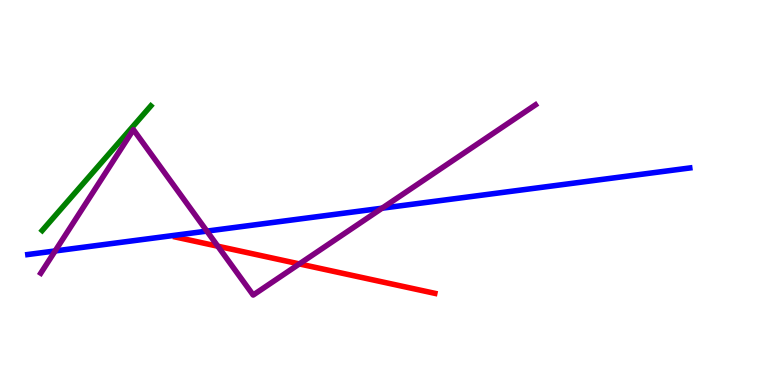[{'lines': ['blue', 'red'], 'intersections': []}, {'lines': ['green', 'red'], 'intersections': []}, {'lines': ['purple', 'red'], 'intersections': [{'x': 2.81, 'y': 3.6}, {'x': 3.86, 'y': 3.14}]}, {'lines': ['blue', 'green'], 'intersections': []}, {'lines': ['blue', 'purple'], 'intersections': [{'x': 0.711, 'y': 3.48}, {'x': 2.67, 'y': 4.0}, {'x': 4.93, 'y': 4.59}]}, {'lines': ['green', 'purple'], 'intersections': []}]